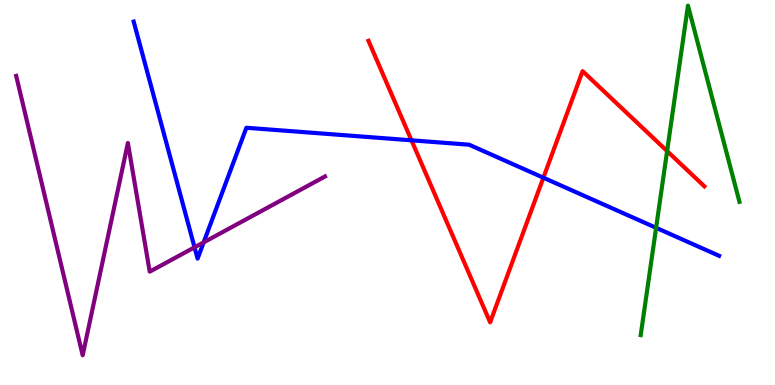[{'lines': ['blue', 'red'], 'intersections': [{'x': 5.31, 'y': 6.36}, {'x': 7.01, 'y': 5.38}]}, {'lines': ['green', 'red'], 'intersections': [{'x': 8.61, 'y': 6.08}]}, {'lines': ['purple', 'red'], 'intersections': []}, {'lines': ['blue', 'green'], 'intersections': [{'x': 8.47, 'y': 4.08}]}, {'lines': ['blue', 'purple'], 'intersections': [{'x': 2.51, 'y': 3.58}, {'x': 2.63, 'y': 3.7}]}, {'lines': ['green', 'purple'], 'intersections': []}]